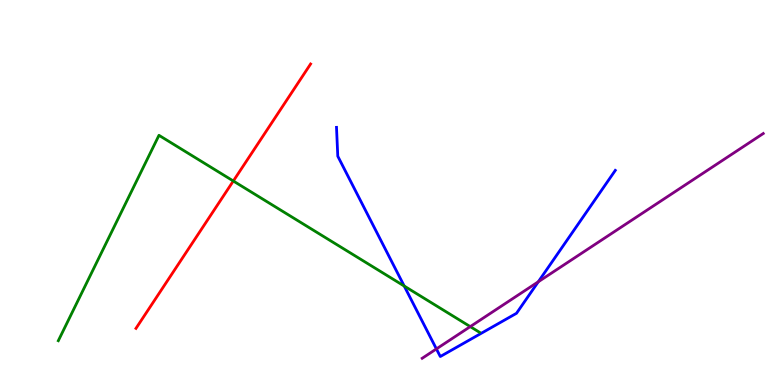[{'lines': ['blue', 'red'], 'intersections': []}, {'lines': ['green', 'red'], 'intersections': [{'x': 3.01, 'y': 5.3}]}, {'lines': ['purple', 'red'], 'intersections': []}, {'lines': ['blue', 'green'], 'intersections': [{'x': 5.22, 'y': 2.57}]}, {'lines': ['blue', 'purple'], 'intersections': [{'x': 5.63, 'y': 0.937}, {'x': 6.95, 'y': 2.68}]}, {'lines': ['green', 'purple'], 'intersections': [{'x': 6.07, 'y': 1.52}]}]